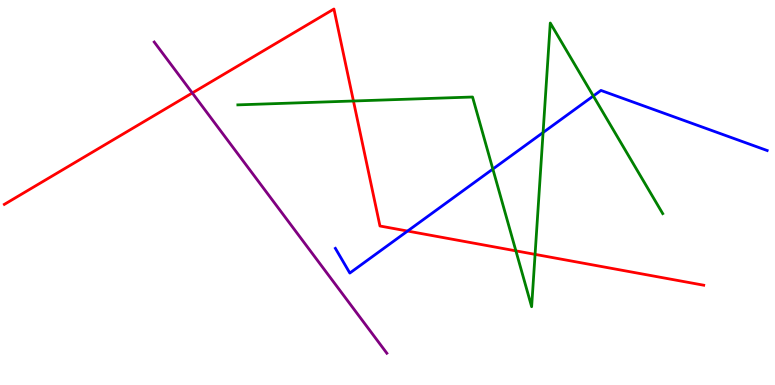[{'lines': ['blue', 'red'], 'intersections': [{'x': 5.26, 'y': 4.0}]}, {'lines': ['green', 'red'], 'intersections': [{'x': 4.56, 'y': 7.38}, {'x': 6.66, 'y': 3.48}, {'x': 6.9, 'y': 3.39}]}, {'lines': ['purple', 'red'], 'intersections': [{'x': 2.48, 'y': 7.59}]}, {'lines': ['blue', 'green'], 'intersections': [{'x': 6.36, 'y': 5.61}, {'x': 7.01, 'y': 6.56}, {'x': 7.66, 'y': 7.51}]}, {'lines': ['blue', 'purple'], 'intersections': []}, {'lines': ['green', 'purple'], 'intersections': []}]